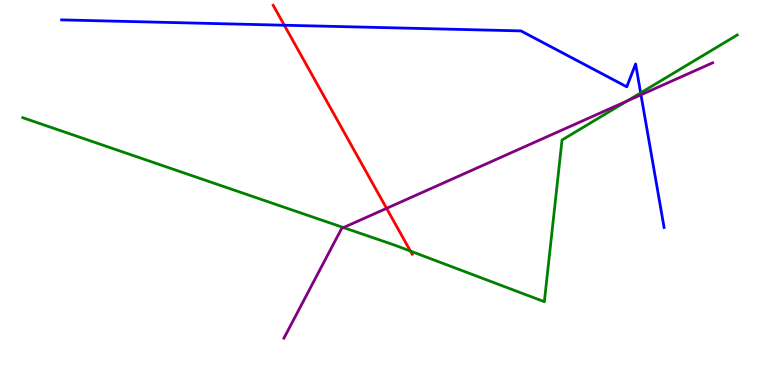[{'lines': ['blue', 'red'], 'intersections': [{'x': 3.67, 'y': 9.34}]}, {'lines': ['green', 'red'], 'intersections': [{'x': 5.3, 'y': 3.48}]}, {'lines': ['purple', 'red'], 'intersections': [{'x': 4.99, 'y': 4.59}]}, {'lines': ['blue', 'green'], 'intersections': [{'x': 8.27, 'y': 7.59}]}, {'lines': ['blue', 'purple'], 'intersections': [{'x': 8.27, 'y': 7.54}]}, {'lines': ['green', 'purple'], 'intersections': [{'x': 4.43, 'y': 4.09}, {'x': 8.09, 'y': 7.38}]}]